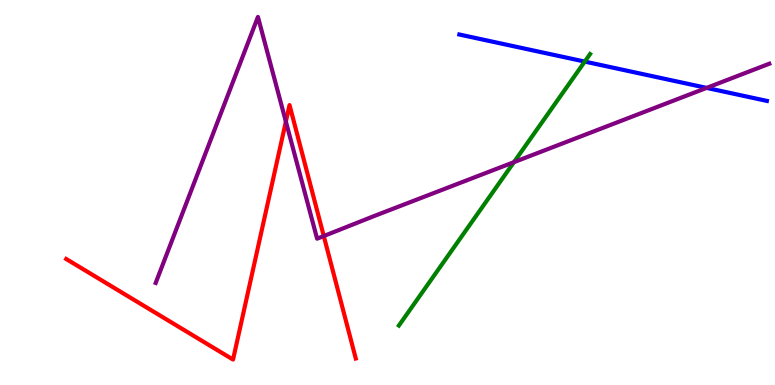[{'lines': ['blue', 'red'], 'intersections': []}, {'lines': ['green', 'red'], 'intersections': []}, {'lines': ['purple', 'red'], 'intersections': [{'x': 3.69, 'y': 6.84}, {'x': 4.18, 'y': 3.87}]}, {'lines': ['blue', 'green'], 'intersections': [{'x': 7.55, 'y': 8.4}]}, {'lines': ['blue', 'purple'], 'intersections': [{'x': 9.12, 'y': 7.72}]}, {'lines': ['green', 'purple'], 'intersections': [{'x': 6.63, 'y': 5.79}]}]